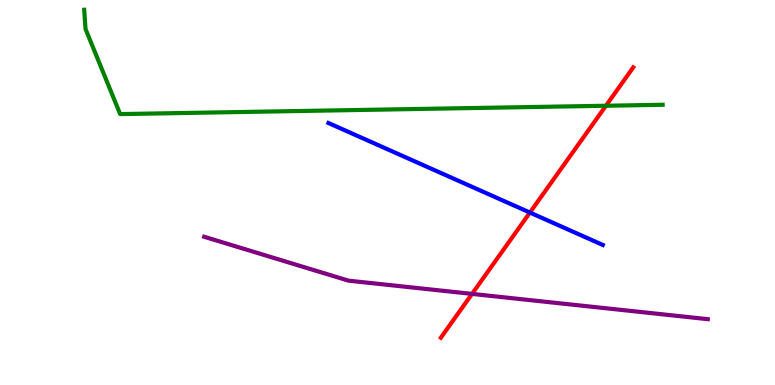[{'lines': ['blue', 'red'], 'intersections': [{'x': 6.84, 'y': 4.48}]}, {'lines': ['green', 'red'], 'intersections': [{'x': 7.82, 'y': 7.25}]}, {'lines': ['purple', 'red'], 'intersections': [{'x': 6.09, 'y': 2.37}]}, {'lines': ['blue', 'green'], 'intersections': []}, {'lines': ['blue', 'purple'], 'intersections': []}, {'lines': ['green', 'purple'], 'intersections': []}]